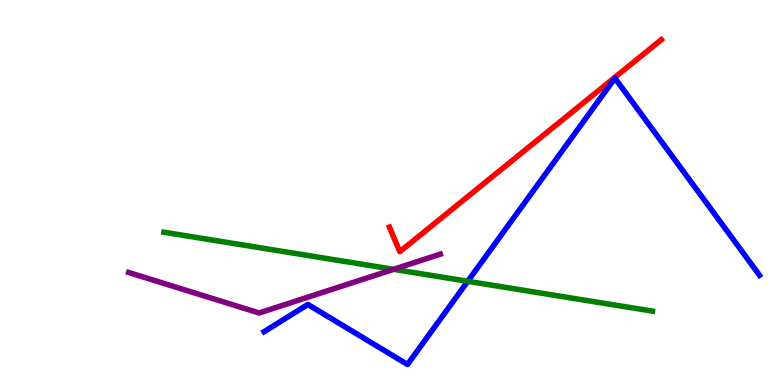[{'lines': ['blue', 'red'], 'intersections': []}, {'lines': ['green', 'red'], 'intersections': []}, {'lines': ['purple', 'red'], 'intersections': []}, {'lines': ['blue', 'green'], 'intersections': [{'x': 6.04, 'y': 2.69}]}, {'lines': ['blue', 'purple'], 'intersections': []}, {'lines': ['green', 'purple'], 'intersections': [{'x': 5.08, 'y': 3.0}]}]